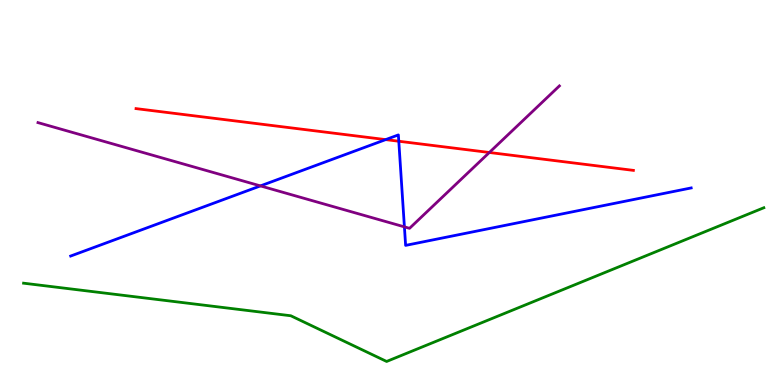[{'lines': ['blue', 'red'], 'intersections': [{'x': 4.98, 'y': 6.37}, {'x': 5.15, 'y': 6.33}]}, {'lines': ['green', 'red'], 'intersections': []}, {'lines': ['purple', 'red'], 'intersections': [{'x': 6.31, 'y': 6.04}]}, {'lines': ['blue', 'green'], 'intersections': []}, {'lines': ['blue', 'purple'], 'intersections': [{'x': 3.36, 'y': 5.17}, {'x': 5.22, 'y': 4.11}]}, {'lines': ['green', 'purple'], 'intersections': []}]